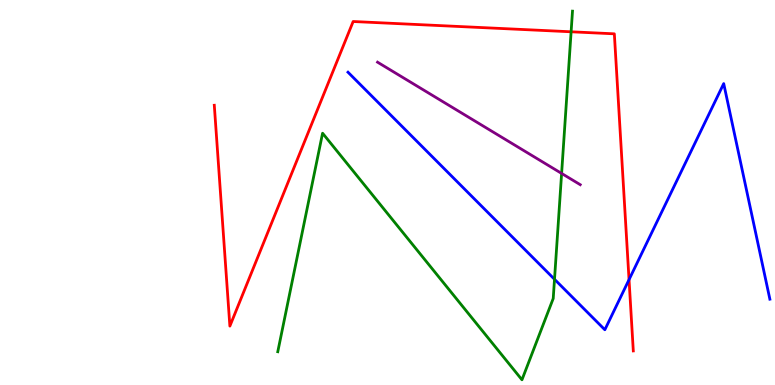[{'lines': ['blue', 'red'], 'intersections': [{'x': 8.12, 'y': 2.74}]}, {'lines': ['green', 'red'], 'intersections': [{'x': 7.37, 'y': 9.17}]}, {'lines': ['purple', 'red'], 'intersections': []}, {'lines': ['blue', 'green'], 'intersections': [{'x': 7.15, 'y': 2.75}]}, {'lines': ['blue', 'purple'], 'intersections': []}, {'lines': ['green', 'purple'], 'intersections': [{'x': 7.25, 'y': 5.5}]}]